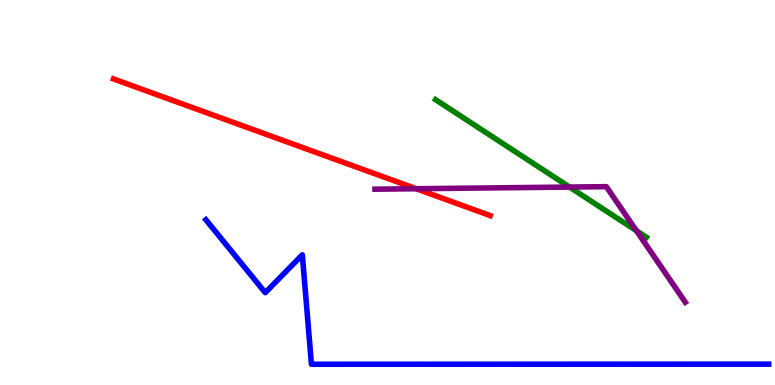[{'lines': ['blue', 'red'], 'intersections': []}, {'lines': ['green', 'red'], 'intersections': []}, {'lines': ['purple', 'red'], 'intersections': [{'x': 5.37, 'y': 5.1}]}, {'lines': ['blue', 'green'], 'intersections': []}, {'lines': ['blue', 'purple'], 'intersections': []}, {'lines': ['green', 'purple'], 'intersections': [{'x': 7.35, 'y': 5.14}, {'x': 8.21, 'y': 4.01}]}]